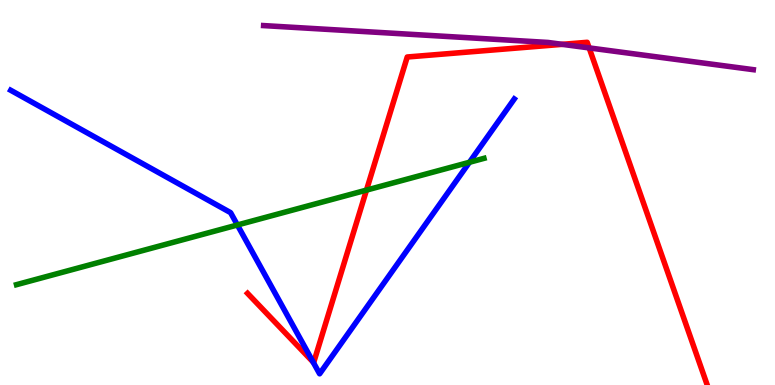[{'lines': ['blue', 'red'], 'intersections': [{'x': 4.04, 'y': 0.595}]}, {'lines': ['green', 'red'], 'intersections': [{'x': 4.73, 'y': 5.06}]}, {'lines': ['purple', 'red'], 'intersections': [{'x': 7.25, 'y': 8.85}, {'x': 7.6, 'y': 8.76}]}, {'lines': ['blue', 'green'], 'intersections': [{'x': 3.06, 'y': 4.16}, {'x': 6.06, 'y': 5.78}]}, {'lines': ['blue', 'purple'], 'intersections': []}, {'lines': ['green', 'purple'], 'intersections': []}]